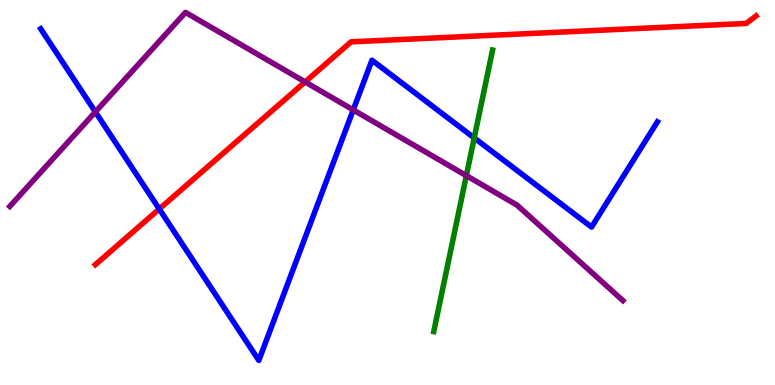[{'lines': ['blue', 'red'], 'intersections': [{'x': 2.05, 'y': 4.57}]}, {'lines': ['green', 'red'], 'intersections': []}, {'lines': ['purple', 'red'], 'intersections': [{'x': 3.94, 'y': 7.87}]}, {'lines': ['blue', 'green'], 'intersections': [{'x': 6.12, 'y': 6.42}]}, {'lines': ['blue', 'purple'], 'intersections': [{'x': 1.23, 'y': 7.09}, {'x': 4.56, 'y': 7.15}]}, {'lines': ['green', 'purple'], 'intersections': [{'x': 6.02, 'y': 5.44}]}]